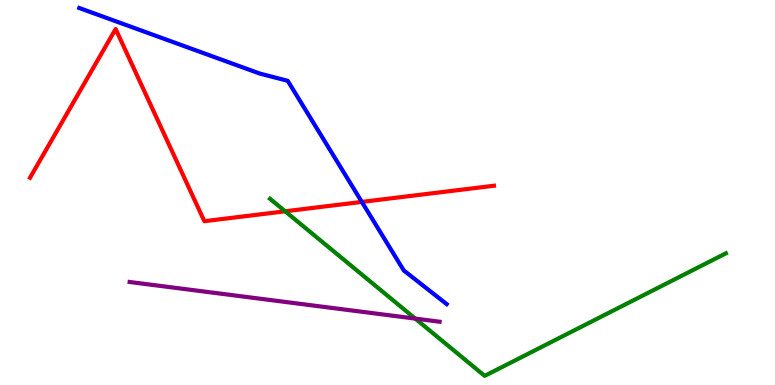[{'lines': ['blue', 'red'], 'intersections': [{'x': 4.67, 'y': 4.76}]}, {'lines': ['green', 'red'], 'intersections': [{'x': 3.68, 'y': 4.51}]}, {'lines': ['purple', 'red'], 'intersections': []}, {'lines': ['blue', 'green'], 'intersections': []}, {'lines': ['blue', 'purple'], 'intersections': []}, {'lines': ['green', 'purple'], 'intersections': [{'x': 5.36, 'y': 1.72}]}]